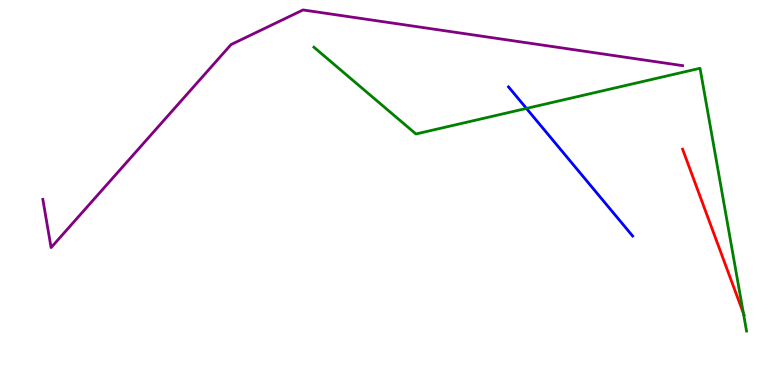[{'lines': ['blue', 'red'], 'intersections': []}, {'lines': ['green', 'red'], 'intersections': [{'x': 9.59, 'y': 1.87}]}, {'lines': ['purple', 'red'], 'intersections': []}, {'lines': ['blue', 'green'], 'intersections': [{'x': 6.79, 'y': 7.18}]}, {'lines': ['blue', 'purple'], 'intersections': []}, {'lines': ['green', 'purple'], 'intersections': []}]